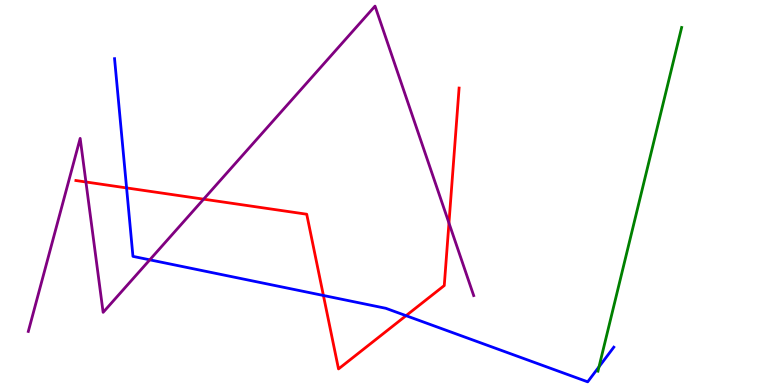[{'lines': ['blue', 'red'], 'intersections': [{'x': 1.63, 'y': 5.12}, {'x': 4.17, 'y': 2.33}, {'x': 5.24, 'y': 1.8}]}, {'lines': ['green', 'red'], 'intersections': []}, {'lines': ['purple', 'red'], 'intersections': [{'x': 1.11, 'y': 5.27}, {'x': 2.63, 'y': 4.83}, {'x': 5.79, 'y': 4.21}]}, {'lines': ['blue', 'green'], 'intersections': [{'x': 7.73, 'y': 0.472}]}, {'lines': ['blue', 'purple'], 'intersections': [{'x': 1.93, 'y': 3.25}]}, {'lines': ['green', 'purple'], 'intersections': []}]